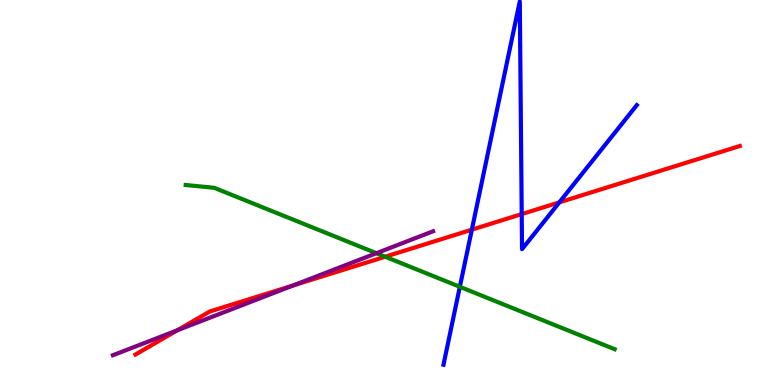[{'lines': ['blue', 'red'], 'intersections': [{'x': 6.09, 'y': 4.03}, {'x': 6.73, 'y': 4.44}, {'x': 7.22, 'y': 4.74}]}, {'lines': ['green', 'red'], 'intersections': [{'x': 4.97, 'y': 3.33}]}, {'lines': ['purple', 'red'], 'intersections': [{'x': 2.29, 'y': 1.42}, {'x': 3.78, 'y': 2.58}]}, {'lines': ['blue', 'green'], 'intersections': [{'x': 5.93, 'y': 2.55}]}, {'lines': ['blue', 'purple'], 'intersections': []}, {'lines': ['green', 'purple'], 'intersections': [{'x': 4.86, 'y': 3.42}]}]